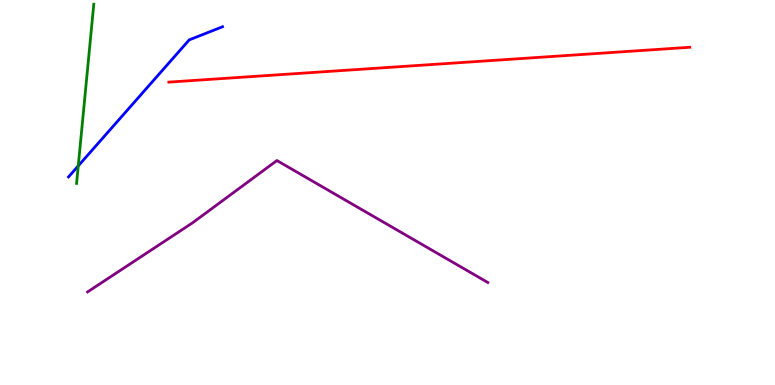[{'lines': ['blue', 'red'], 'intersections': []}, {'lines': ['green', 'red'], 'intersections': []}, {'lines': ['purple', 'red'], 'intersections': []}, {'lines': ['blue', 'green'], 'intersections': [{'x': 1.01, 'y': 5.69}]}, {'lines': ['blue', 'purple'], 'intersections': []}, {'lines': ['green', 'purple'], 'intersections': []}]